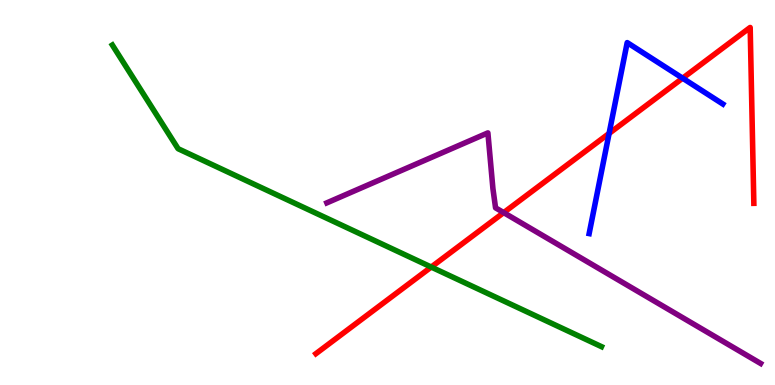[{'lines': ['blue', 'red'], 'intersections': [{'x': 7.86, 'y': 6.53}, {'x': 8.81, 'y': 7.97}]}, {'lines': ['green', 'red'], 'intersections': [{'x': 5.56, 'y': 3.06}]}, {'lines': ['purple', 'red'], 'intersections': [{'x': 6.5, 'y': 4.48}]}, {'lines': ['blue', 'green'], 'intersections': []}, {'lines': ['blue', 'purple'], 'intersections': []}, {'lines': ['green', 'purple'], 'intersections': []}]